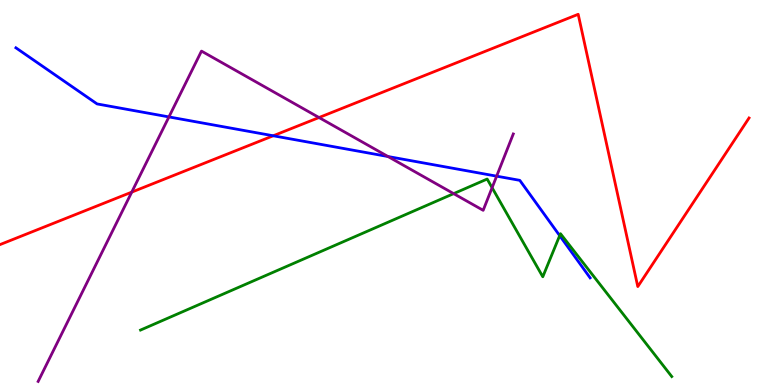[{'lines': ['blue', 'red'], 'intersections': [{'x': 3.53, 'y': 6.47}]}, {'lines': ['green', 'red'], 'intersections': []}, {'lines': ['purple', 'red'], 'intersections': [{'x': 1.7, 'y': 5.01}, {'x': 4.12, 'y': 6.95}]}, {'lines': ['blue', 'green'], 'intersections': [{'x': 7.22, 'y': 3.88}]}, {'lines': ['blue', 'purple'], 'intersections': [{'x': 2.18, 'y': 6.96}, {'x': 5.01, 'y': 5.93}, {'x': 6.41, 'y': 5.42}]}, {'lines': ['green', 'purple'], 'intersections': [{'x': 5.85, 'y': 4.97}, {'x': 6.35, 'y': 5.12}]}]